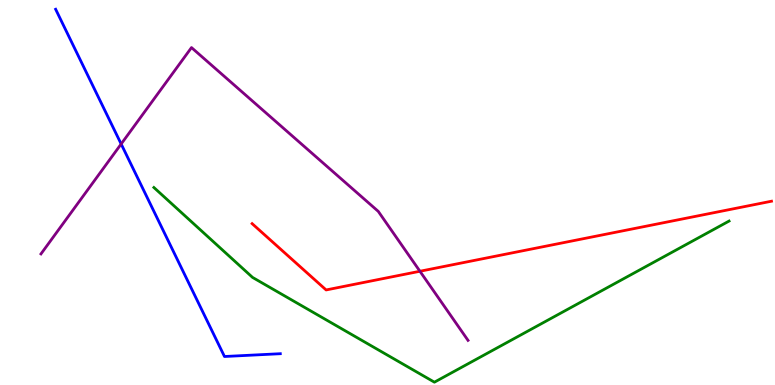[{'lines': ['blue', 'red'], 'intersections': []}, {'lines': ['green', 'red'], 'intersections': []}, {'lines': ['purple', 'red'], 'intersections': [{'x': 5.42, 'y': 2.95}]}, {'lines': ['blue', 'green'], 'intersections': []}, {'lines': ['blue', 'purple'], 'intersections': [{'x': 1.56, 'y': 6.26}]}, {'lines': ['green', 'purple'], 'intersections': []}]